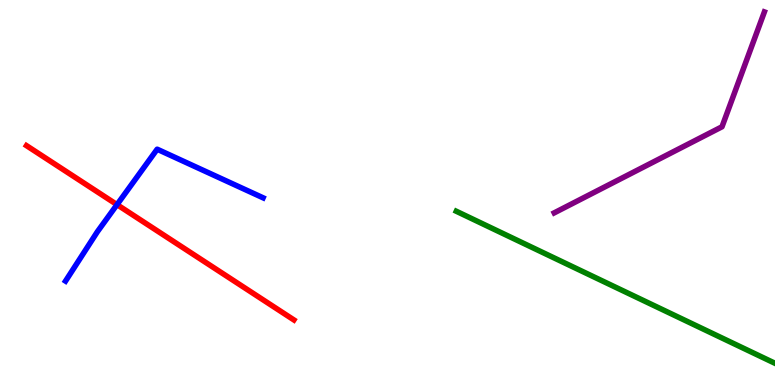[{'lines': ['blue', 'red'], 'intersections': [{'x': 1.51, 'y': 4.68}]}, {'lines': ['green', 'red'], 'intersections': []}, {'lines': ['purple', 'red'], 'intersections': []}, {'lines': ['blue', 'green'], 'intersections': []}, {'lines': ['blue', 'purple'], 'intersections': []}, {'lines': ['green', 'purple'], 'intersections': []}]